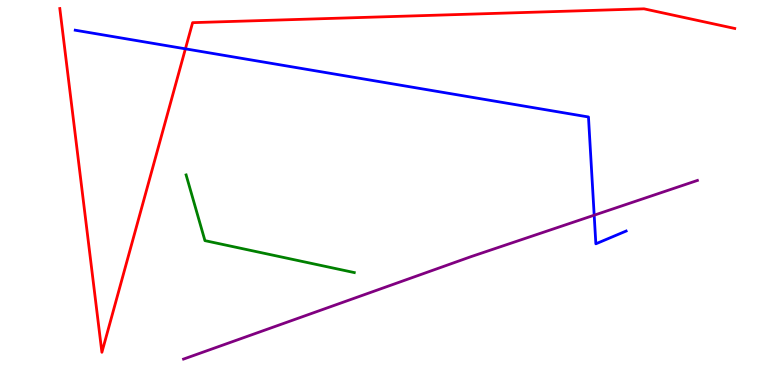[{'lines': ['blue', 'red'], 'intersections': [{'x': 2.39, 'y': 8.73}]}, {'lines': ['green', 'red'], 'intersections': []}, {'lines': ['purple', 'red'], 'intersections': []}, {'lines': ['blue', 'green'], 'intersections': []}, {'lines': ['blue', 'purple'], 'intersections': [{'x': 7.67, 'y': 4.41}]}, {'lines': ['green', 'purple'], 'intersections': []}]